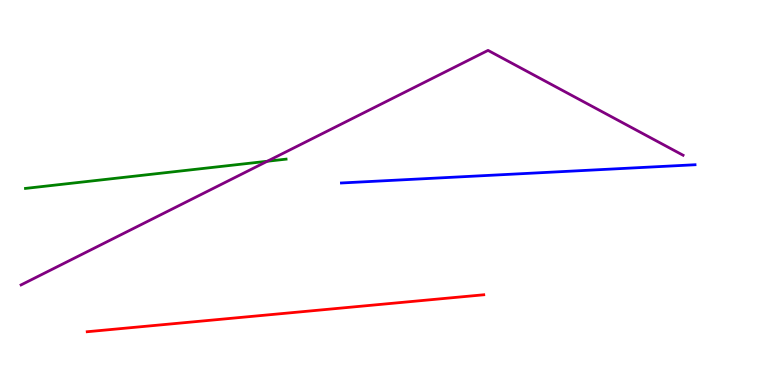[{'lines': ['blue', 'red'], 'intersections': []}, {'lines': ['green', 'red'], 'intersections': []}, {'lines': ['purple', 'red'], 'intersections': []}, {'lines': ['blue', 'green'], 'intersections': []}, {'lines': ['blue', 'purple'], 'intersections': []}, {'lines': ['green', 'purple'], 'intersections': [{'x': 3.45, 'y': 5.81}]}]